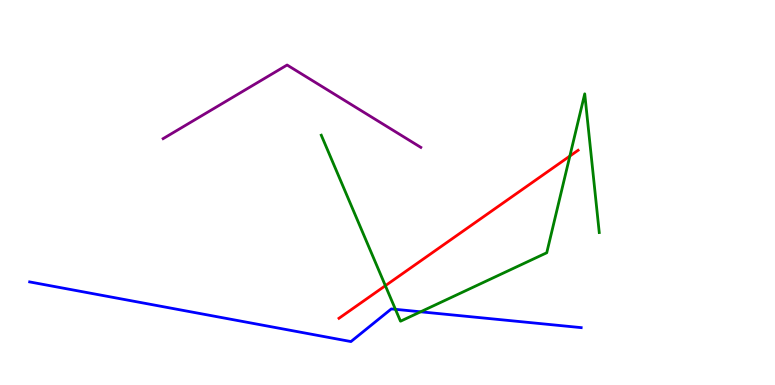[{'lines': ['blue', 'red'], 'intersections': []}, {'lines': ['green', 'red'], 'intersections': [{'x': 4.97, 'y': 2.58}, {'x': 7.35, 'y': 5.95}]}, {'lines': ['purple', 'red'], 'intersections': []}, {'lines': ['blue', 'green'], 'intersections': [{'x': 5.1, 'y': 1.97}, {'x': 5.43, 'y': 1.9}]}, {'lines': ['blue', 'purple'], 'intersections': []}, {'lines': ['green', 'purple'], 'intersections': []}]